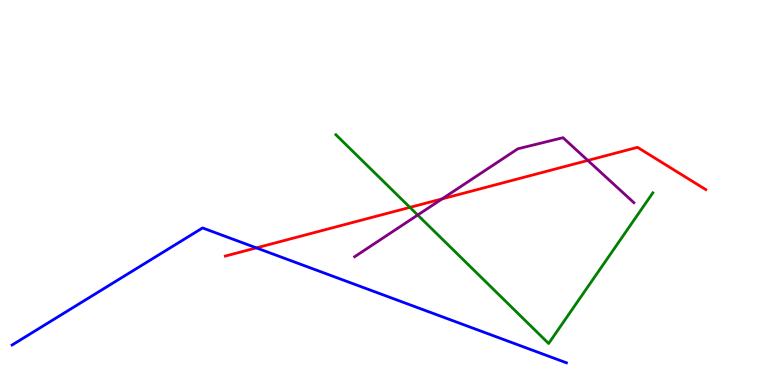[{'lines': ['blue', 'red'], 'intersections': [{'x': 3.31, 'y': 3.56}]}, {'lines': ['green', 'red'], 'intersections': [{'x': 5.29, 'y': 4.61}]}, {'lines': ['purple', 'red'], 'intersections': [{'x': 5.7, 'y': 4.83}, {'x': 7.58, 'y': 5.83}]}, {'lines': ['blue', 'green'], 'intersections': []}, {'lines': ['blue', 'purple'], 'intersections': []}, {'lines': ['green', 'purple'], 'intersections': [{'x': 5.39, 'y': 4.42}]}]